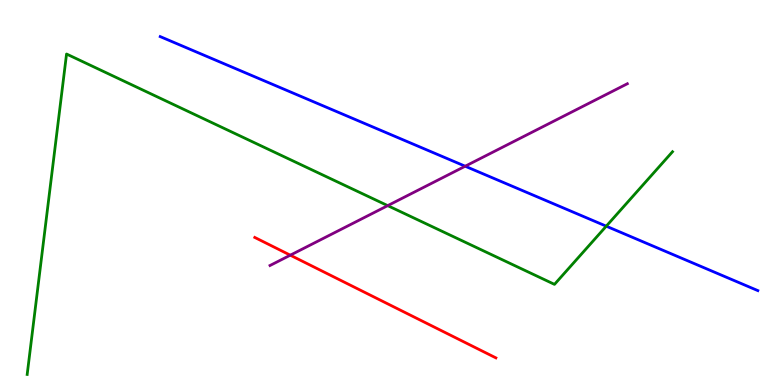[{'lines': ['blue', 'red'], 'intersections': []}, {'lines': ['green', 'red'], 'intersections': []}, {'lines': ['purple', 'red'], 'intersections': [{'x': 3.75, 'y': 3.37}]}, {'lines': ['blue', 'green'], 'intersections': [{'x': 7.82, 'y': 4.13}]}, {'lines': ['blue', 'purple'], 'intersections': [{'x': 6.0, 'y': 5.68}]}, {'lines': ['green', 'purple'], 'intersections': [{'x': 5.0, 'y': 4.66}]}]